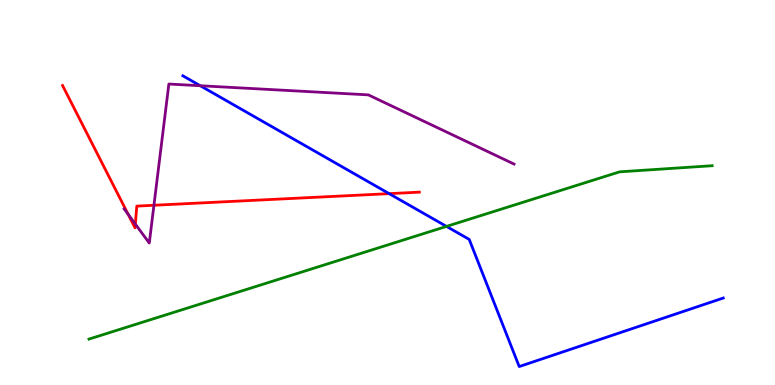[{'lines': ['blue', 'red'], 'intersections': [{'x': 5.02, 'y': 4.97}]}, {'lines': ['green', 'red'], 'intersections': []}, {'lines': ['purple', 'red'], 'intersections': [{'x': 1.65, 'y': 4.43}, {'x': 1.75, 'y': 4.18}, {'x': 1.99, 'y': 4.67}]}, {'lines': ['blue', 'green'], 'intersections': [{'x': 5.76, 'y': 4.12}]}, {'lines': ['blue', 'purple'], 'intersections': [{'x': 2.58, 'y': 7.77}]}, {'lines': ['green', 'purple'], 'intersections': []}]